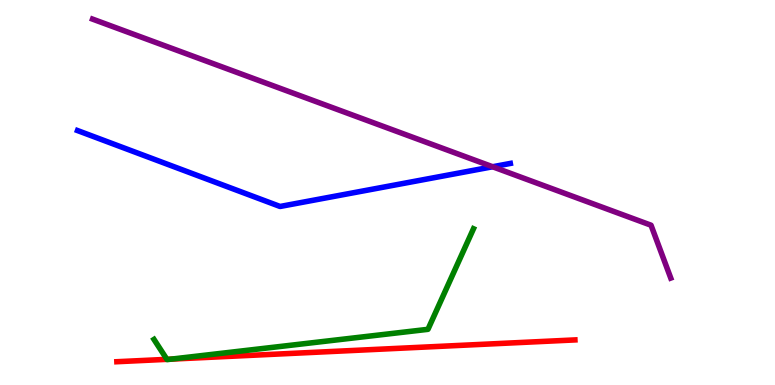[{'lines': ['blue', 'red'], 'intersections': []}, {'lines': ['green', 'red'], 'intersections': [{'x': 2.15, 'y': 0.667}, {'x': 2.21, 'y': 0.672}]}, {'lines': ['purple', 'red'], 'intersections': []}, {'lines': ['blue', 'green'], 'intersections': []}, {'lines': ['blue', 'purple'], 'intersections': [{'x': 6.36, 'y': 5.67}]}, {'lines': ['green', 'purple'], 'intersections': []}]